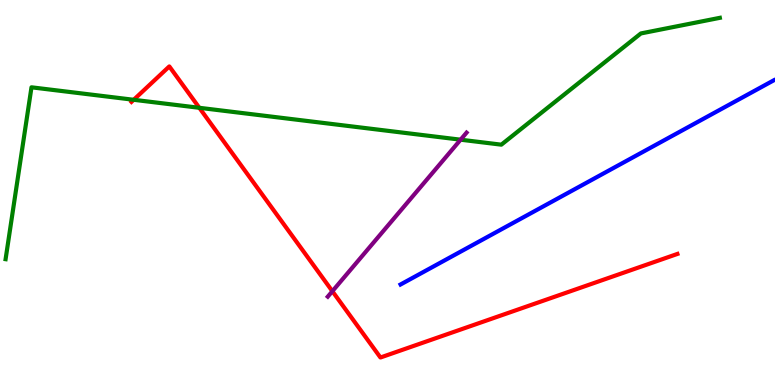[{'lines': ['blue', 'red'], 'intersections': []}, {'lines': ['green', 'red'], 'intersections': [{'x': 1.73, 'y': 7.41}, {'x': 2.57, 'y': 7.2}]}, {'lines': ['purple', 'red'], 'intersections': [{'x': 4.29, 'y': 2.44}]}, {'lines': ['blue', 'green'], 'intersections': []}, {'lines': ['blue', 'purple'], 'intersections': []}, {'lines': ['green', 'purple'], 'intersections': [{'x': 5.94, 'y': 6.37}]}]